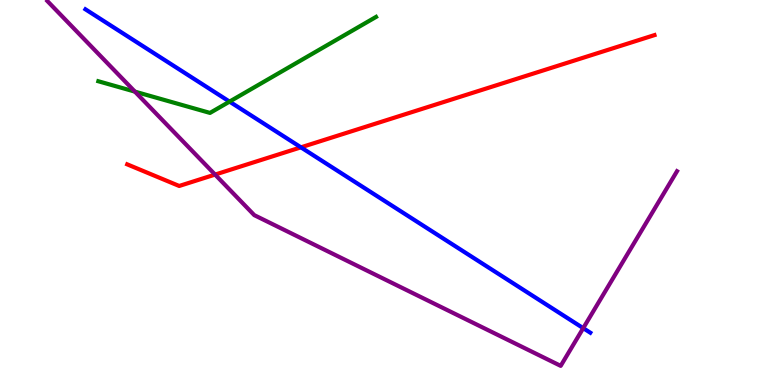[{'lines': ['blue', 'red'], 'intersections': [{'x': 3.88, 'y': 6.17}]}, {'lines': ['green', 'red'], 'intersections': []}, {'lines': ['purple', 'red'], 'intersections': [{'x': 2.78, 'y': 5.47}]}, {'lines': ['blue', 'green'], 'intersections': [{'x': 2.96, 'y': 7.36}]}, {'lines': ['blue', 'purple'], 'intersections': [{'x': 7.53, 'y': 1.48}]}, {'lines': ['green', 'purple'], 'intersections': [{'x': 1.74, 'y': 7.62}]}]